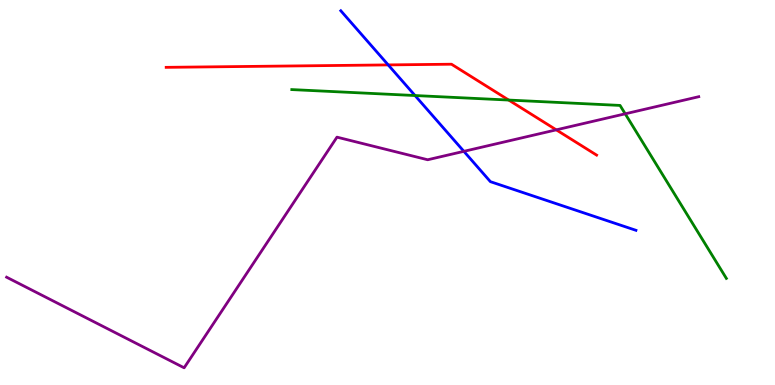[{'lines': ['blue', 'red'], 'intersections': [{'x': 5.01, 'y': 8.31}]}, {'lines': ['green', 'red'], 'intersections': [{'x': 6.56, 'y': 7.4}]}, {'lines': ['purple', 'red'], 'intersections': [{'x': 7.18, 'y': 6.63}]}, {'lines': ['blue', 'green'], 'intersections': [{'x': 5.36, 'y': 7.52}]}, {'lines': ['blue', 'purple'], 'intersections': [{'x': 5.99, 'y': 6.07}]}, {'lines': ['green', 'purple'], 'intersections': [{'x': 8.07, 'y': 7.04}]}]